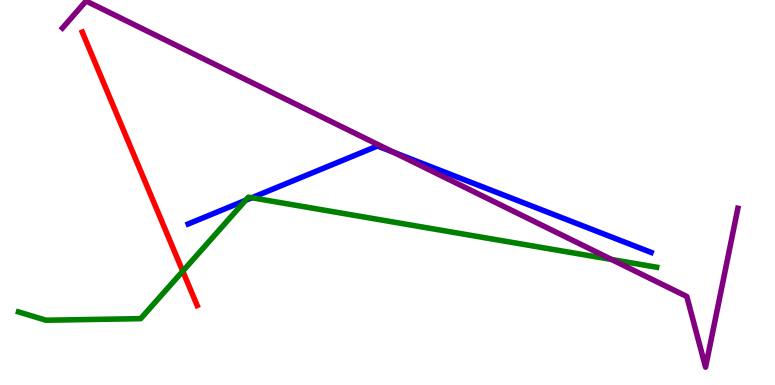[{'lines': ['blue', 'red'], 'intersections': []}, {'lines': ['green', 'red'], 'intersections': [{'x': 2.36, 'y': 2.96}]}, {'lines': ['purple', 'red'], 'intersections': []}, {'lines': ['blue', 'green'], 'intersections': [{'x': 3.17, 'y': 4.8}, {'x': 3.25, 'y': 4.86}]}, {'lines': ['blue', 'purple'], 'intersections': [{'x': 5.08, 'y': 6.05}]}, {'lines': ['green', 'purple'], 'intersections': [{'x': 7.89, 'y': 3.26}]}]